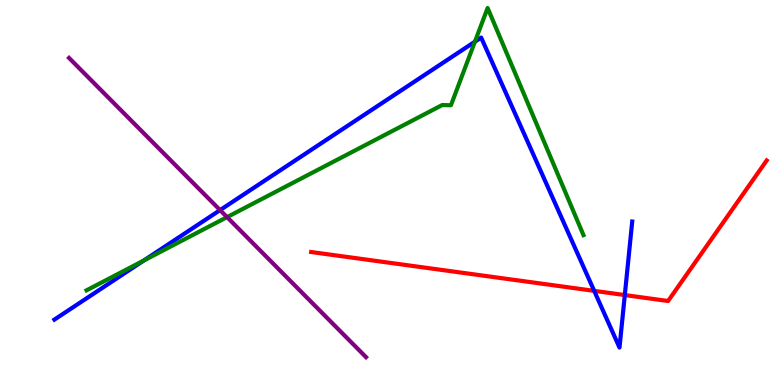[{'lines': ['blue', 'red'], 'intersections': [{'x': 7.67, 'y': 2.45}, {'x': 8.06, 'y': 2.34}]}, {'lines': ['green', 'red'], 'intersections': []}, {'lines': ['purple', 'red'], 'intersections': []}, {'lines': ['blue', 'green'], 'intersections': [{'x': 1.86, 'y': 3.23}, {'x': 6.13, 'y': 8.92}]}, {'lines': ['blue', 'purple'], 'intersections': [{'x': 2.84, 'y': 4.54}]}, {'lines': ['green', 'purple'], 'intersections': [{'x': 2.93, 'y': 4.36}]}]